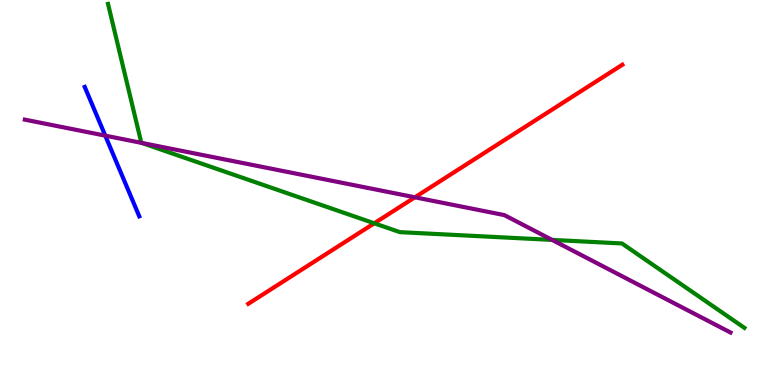[{'lines': ['blue', 'red'], 'intersections': []}, {'lines': ['green', 'red'], 'intersections': [{'x': 4.83, 'y': 4.2}]}, {'lines': ['purple', 'red'], 'intersections': [{'x': 5.35, 'y': 4.88}]}, {'lines': ['blue', 'green'], 'intersections': []}, {'lines': ['blue', 'purple'], 'intersections': [{'x': 1.36, 'y': 6.48}]}, {'lines': ['green', 'purple'], 'intersections': [{'x': 1.83, 'y': 6.29}, {'x': 7.12, 'y': 3.77}]}]